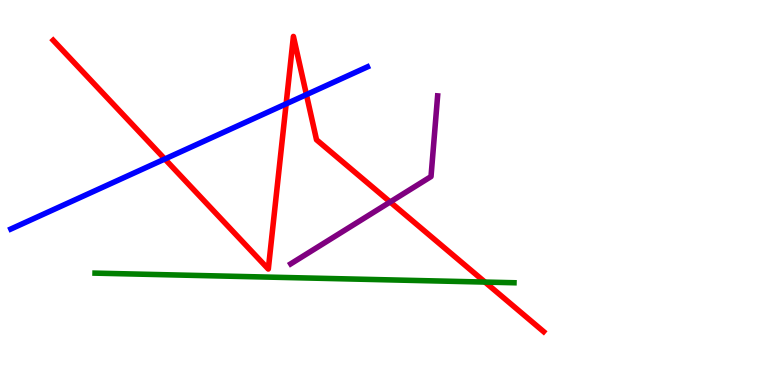[{'lines': ['blue', 'red'], 'intersections': [{'x': 2.13, 'y': 5.87}, {'x': 3.69, 'y': 7.3}, {'x': 3.95, 'y': 7.54}]}, {'lines': ['green', 'red'], 'intersections': [{'x': 6.26, 'y': 2.67}]}, {'lines': ['purple', 'red'], 'intersections': [{'x': 5.03, 'y': 4.75}]}, {'lines': ['blue', 'green'], 'intersections': []}, {'lines': ['blue', 'purple'], 'intersections': []}, {'lines': ['green', 'purple'], 'intersections': []}]